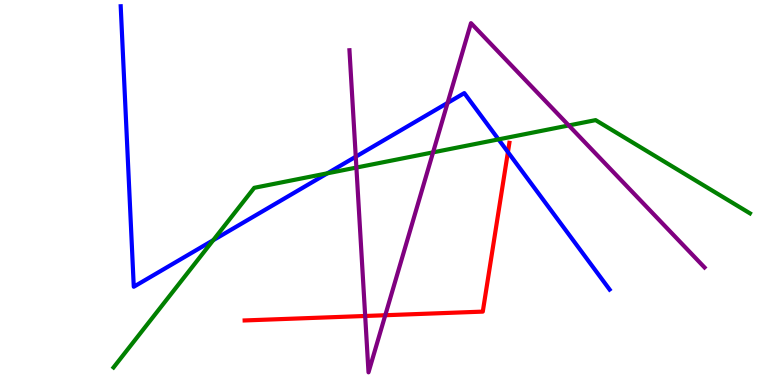[{'lines': ['blue', 'red'], 'intersections': [{'x': 6.55, 'y': 6.05}]}, {'lines': ['green', 'red'], 'intersections': []}, {'lines': ['purple', 'red'], 'intersections': [{'x': 4.71, 'y': 1.79}, {'x': 4.97, 'y': 1.81}]}, {'lines': ['blue', 'green'], 'intersections': [{'x': 2.75, 'y': 3.76}, {'x': 4.22, 'y': 5.5}, {'x': 6.43, 'y': 6.38}]}, {'lines': ['blue', 'purple'], 'intersections': [{'x': 4.59, 'y': 5.93}, {'x': 5.78, 'y': 7.33}]}, {'lines': ['green', 'purple'], 'intersections': [{'x': 4.6, 'y': 5.65}, {'x': 5.59, 'y': 6.04}, {'x': 7.34, 'y': 6.74}]}]